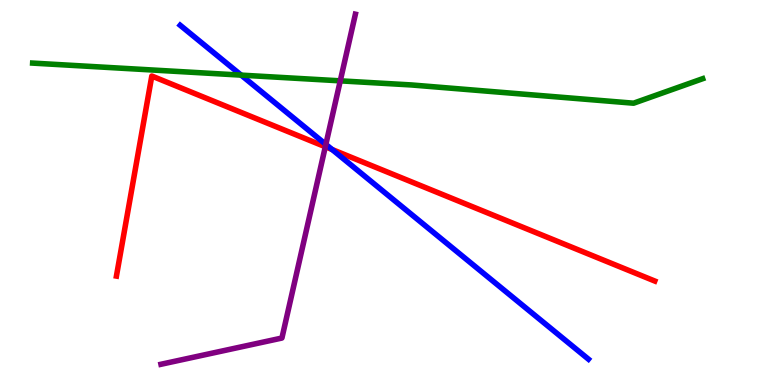[{'lines': ['blue', 'red'], 'intersections': [{'x': 4.29, 'y': 6.12}]}, {'lines': ['green', 'red'], 'intersections': []}, {'lines': ['purple', 'red'], 'intersections': [{'x': 4.2, 'y': 6.19}]}, {'lines': ['blue', 'green'], 'intersections': [{'x': 3.11, 'y': 8.05}]}, {'lines': ['blue', 'purple'], 'intersections': [{'x': 4.2, 'y': 6.25}]}, {'lines': ['green', 'purple'], 'intersections': [{'x': 4.39, 'y': 7.9}]}]